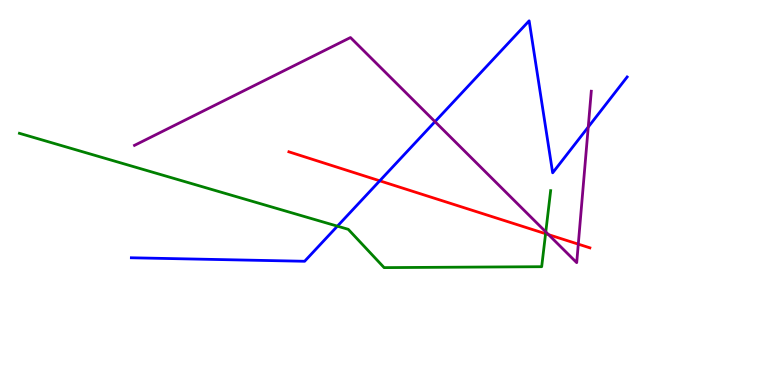[{'lines': ['blue', 'red'], 'intersections': [{'x': 4.9, 'y': 5.3}]}, {'lines': ['green', 'red'], 'intersections': [{'x': 7.04, 'y': 3.93}]}, {'lines': ['purple', 'red'], 'intersections': [{'x': 7.08, 'y': 3.9}, {'x': 7.46, 'y': 3.66}]}, {'lines': ['blue', 'green'], 'intersections': [{'x': 4.35, 'y': 4.13}]}, {'lines': ['blue', 'purple'], 'intersections': [{'x': 5.61, 'y': 6.84}, {'x': 7.59, 'y': 6.7}]}, {'lines': ['green', 'purple'], 'intersections': [{'x': 7.04, 'y': 3.98}]}]